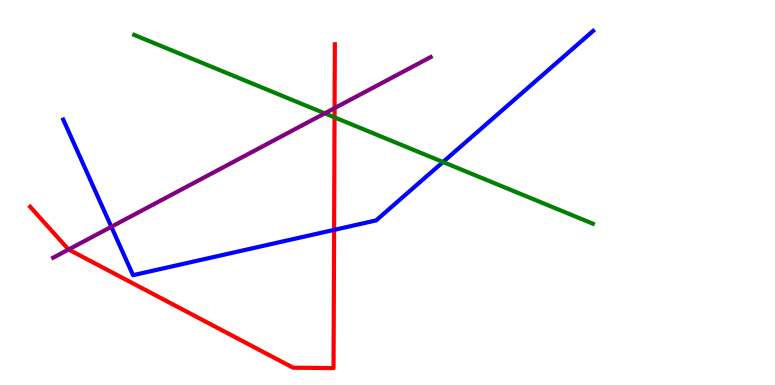[{'lines': ['blue', 'red'], 'intersections': [{'x': 4.31, 'y': 4.03}]}, {'lines': ['green', 'red'], 'intersections': [{'x': 4.32, 'y': 6.95}]}, {'lines': ['purple', 'red'], 'intersections': [{'x': 0.885, 'y': 3.52}, {'x': 4.32, 'y': 7.19}]}, {'lines': ['blue', 'green'], 'intersections': [{'x': 5.72, 'y': 5.79}]}, {'lines': ['blue', 'purple'], 'intersections': [{'x': 1.44, 'y': 4.11}]}, {'lines': ['green', 'purple'], 'intersections': [{'x': 4.19, 'y': 7.06}]}]